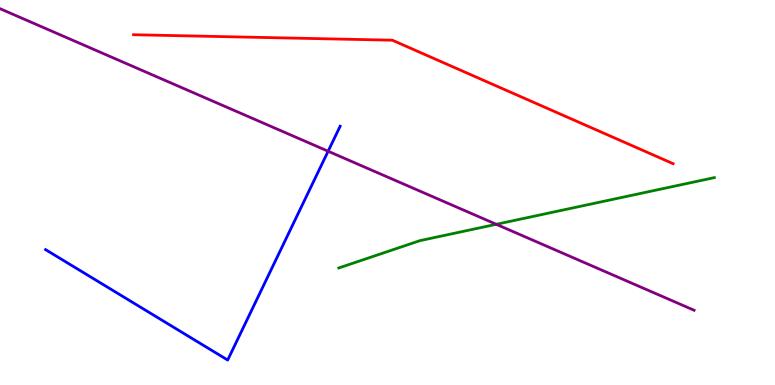[{'lines': ['blue', 'red'], 'intersections': []}, {'lines': ['green', 'red'], 'intersections': []}, {'lines': ['purple', 'red'], 'intersections': []}, {'lines': ['blue', 'green'], 'intersections': []}, {'lines': ['blue', 'purple'], 'intersections': [{'x': 4.23, 'y': 6.07}]}, {'lines': ['green', 'purple'], 'intersections': [{'x': 6.4, 'y': 4.17}]}]